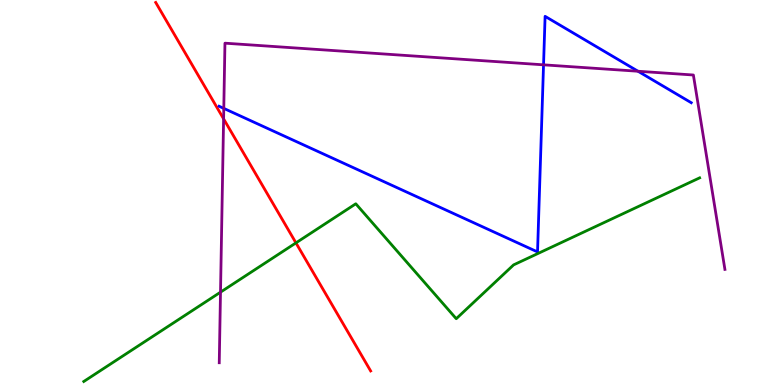[{'lines': ['blue', 'red'], 'intersections': []}, {'lines': ['green', 'red'], 'intersections': [{'x': 3.82, 'y': 3.69}]}, {'lines': ['purple', 'red'], 'intersections': [{'x': 2.89, 'y': 6.91}]}, {'lines': ['blue', 'green'], 'intersections': []}, {'lines': ['blue', 'purple'], 'intersections': [{'x': 2.89, 'y': 7.18}, {'x': 7.01, 'y': 8.32}, {'x': 8.23, 'y': 8.15}]}, {'lines': ['green', 'purple'], 'intersections': [{'x': 2.85, 'y': 2.41}]}]